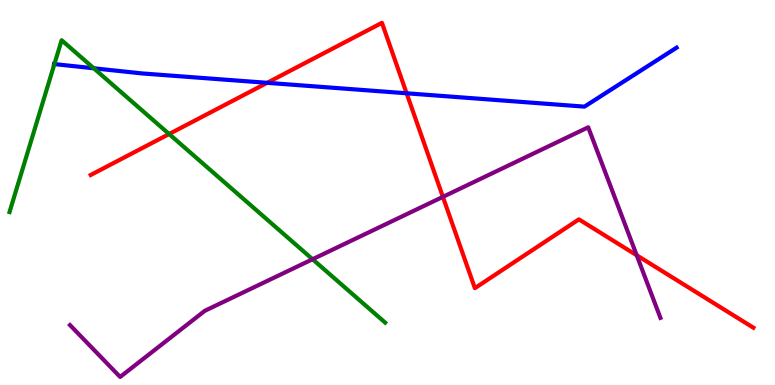[{'lines': ['blue', 'red'], 'intersections': [{'x': 3.45, 'y': 7.85}, {'x': 5.25, 'y': 7.58}]}, {'lines': ['green', 'red'], 'intersections': [{'x': 2.18, 'y': 6.52}]}, {'lines': ['purple', 'red'], 'intersections': [{'x': 5.71, 'y': 4.89}, {'x': 8.22, 'y': 3.37}]}, {'lines': ['blue', 'green'], 'intersections': [{'x': 0.702, 'y': 8.34}, {'x': 1.21, 'y': 8.23}]}, {'lines': ['blue', 'purple'], 'intersections': []}, {'lines': ['green', 'purple'], 'intersections': [{'x': 4.03, 'y': 3.27}]}]